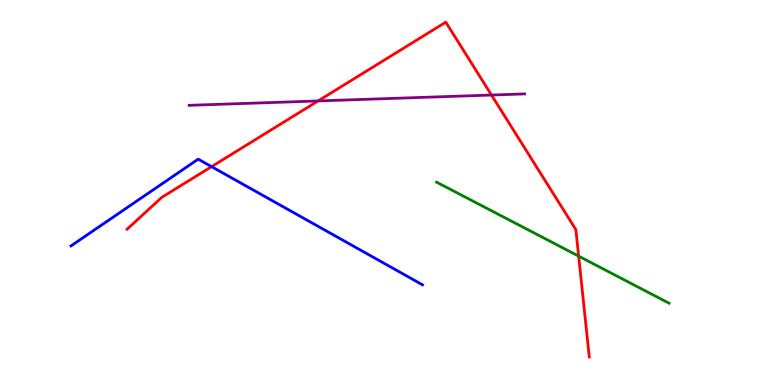[{'lines': ['blue', 'red'], 'intersections': [{'x': 2.73, 'y': 5.67}]}, {'lines': ['green', 'red'], 'intersections': [{'x': 7.47, 'y': 3.35}]}, {'lines': ['purple', 'red'], 'intersections': [{'x': 4.1, 'y': 7.38}, {'x': 6.34, 'y': 7.53}]}, {'lines': ['blue', 'green'], 'intersections': []}, {'lines': ['blue', 'purple'], 'intersections': []}, {'lines': ['green', 'purple'], 'intersections': []}]